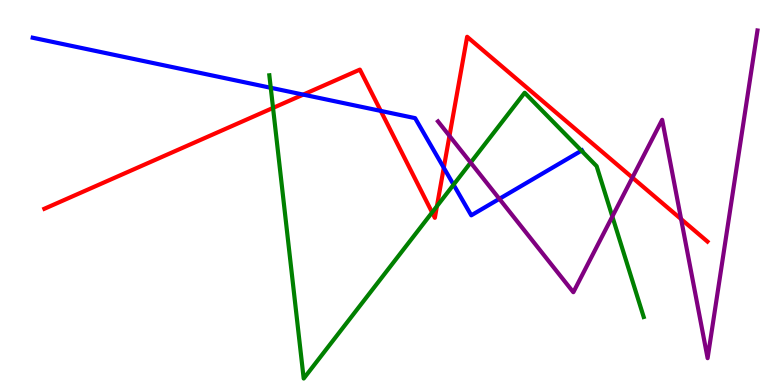[{'lines': ['blue', 'red'], 'intersections': [{'x': 3.91, 'y': 7.54}, {'x': 4.91, 'y': 7.12}, {'x': 5.73, 'y': 5.64}]}, {'lines': ['green', 'red'], 'intersections': [{'x': 3.52, 'y': 7.2}, {'x': 5.58, 'y': 4.48}, {'x': 5.64, 'y': 4.64}]}, {'lines': ['purple', 'red'], 'intersections': [{'x': 5.8, 'y': 6.47}, {'x': 8.16, 'y': 5.39}, {'x': 8.79, 'y': 4.31}]}, {'lines': ['blue', 'green'], 'intersections': [{'x': 3.49, 'y': 7.72}, {'x': 5.85, 'y': 5.2}, {'x': 7.5, 'y': 6.09}]}, {'lines': ['blue', 'purple'], 'intersections': [{'x': 6.44, 'y': 4.84}]}, {'lines': ['green', 'purple'], 'intersections': [{'x': 6.07, 'y': 5.78}, {'x': 7.9, 'y': 4.38}]}]